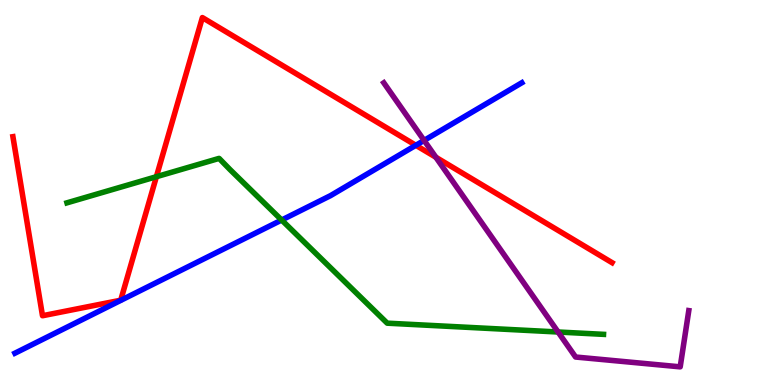[{'lines': ['blue', 'red'], 'intersections': [{'x': 5.37, 'y': 6.23}]}, {'lines': ['green', 'red'], 'intersections': [{'x': 2.02, 'y': 5.41}]}, {'lines': ['purple', 'red'], 'intersections': [{'x': 5.62, 'y': 5.92}]}, {'lines': ['blue', 'green'], 'intersections': [{'x': 3.63, 'y': 4.28}]}, {'lines': ['blue', 'purple'], 'intersections': [{'x': 5.47, 'y': 6.35}]}, {'lines': ['green', 'purple'], 'intersections': [{'x': 7.2, 'y': 1.38}]}]